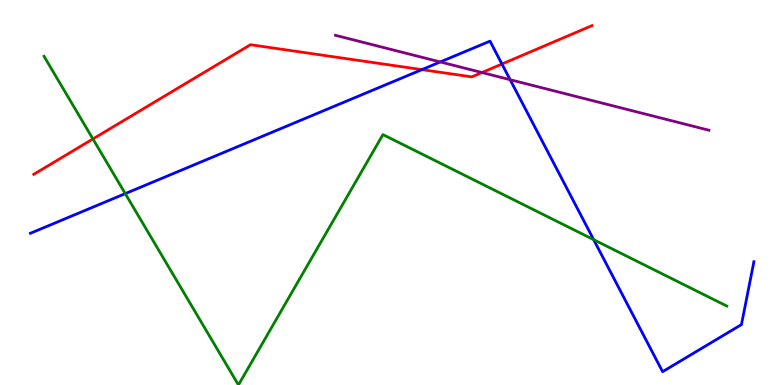[{'lines': ['blue', 'red'], 'intersections': [{'x': 5.44, 'y': 8.19}, {'x': 6.48, 'y': 8.34}]}, {'lines': ['green', 'red'], 'intersections': [{'x': 1.2, 'y': 6.39}]}, {'lines': ['purple', 'red'], 'intersections': [{'x': 6.22, 'y': 8.12}]}, {'lines': ['blue', 'green'], 'intersections': [{'x': 1.62, 'y': 4.97}, {'x': 7.66, 'y': 3.77}]}, {'lines': ['blue', 'purple'], 'intersections': [{'x': 5.68, 'y': 8.39}, {'x': 6.58, 'y': 7.93}]}, {'lines': ['green', 'purple'], 'intersections': []}]